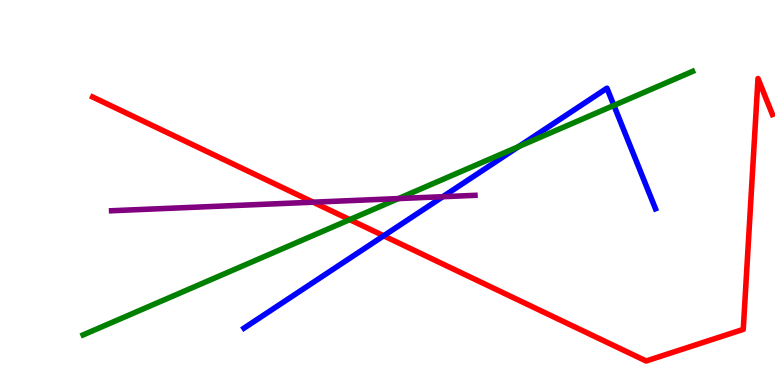[{'lines': ['blue', 'red'], 'intersections': [{'x': 4.95, 'y': 3.88}]}, {'lines': ['green', 'red'], 'intersections': [{'x': 4.51, 'y': 4.3}]}, {'lines': ['purple', 'red'], 'intersections': [{'x': 4.04, 'y': 4.75}]}, {'lines': ['blue', 'green'], 'intersections': [{'x': 6.69, 'y': 6.19}, {'x': 7.92, 'y': 7.26}]}, {'lines': ['blue', 'purple'], 'intersections': [{'x': 5.71, 'y': 4.89}]}, {'lines': ['green', 'purple'], 'intersections': [{'x': 5.14, 'y': 4.84}]}]